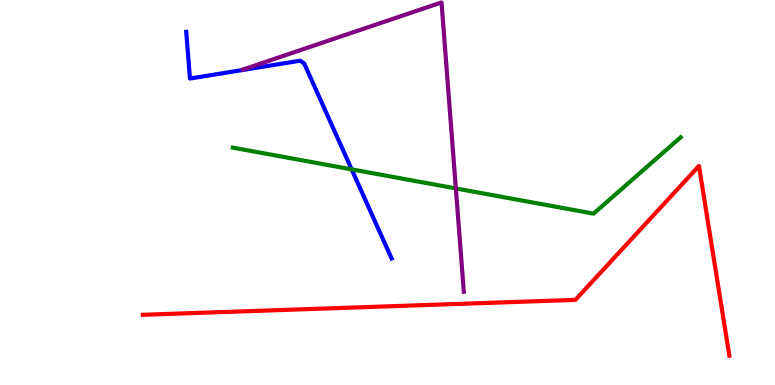[{'lines': ['blue', 'red'], 'intersections': []}, {'lines': ['green', 'red'], 'intersections': []}, {'lines': ['purple', 'red'], 'intersections': []}, {'lines': ['blue', 'green'], 'intersections': [{'x': 4.54, 'y': 5.6}]}, {'lines': ['blue', 'purple'], 'intersections': []}, {'lines': ['green', 'purple'], 'intersections': [{'x': 5.88, 'y': 5.11}]}]